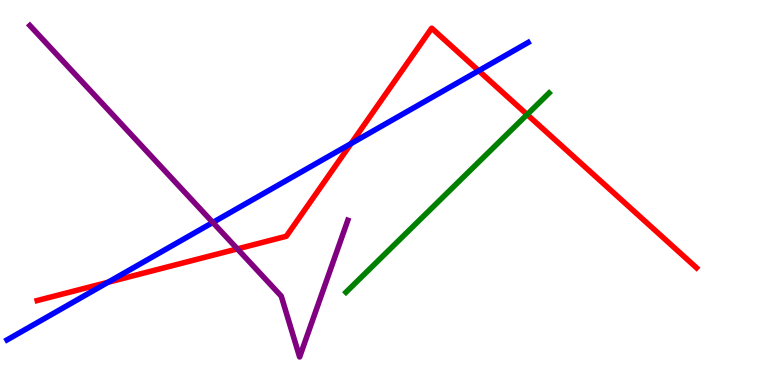[{'lines': ['blue', 'red'], 'intersections': [{'x': 1.39, 'y': 2.67}, {'x': 4.53, 'y': 6.27}, {'x': 6.18, 'y': 8.16}]}, {'lines': ['green', 'red'], 'intersections': [{'x': 6.8, 'y': 7.02}]}, {'lines': ['purple', 'red'], 'intersections': [{'x': 3.06, 'y': 3.54}]}, {'lines': ['blue', 'green'], 'intersections': []}, {'lines': ['blue', 'purple'], 'intersections': [{'x': 2.75, 'y': 4.22}]}, {'lines': ['green', 'purple'], 'intersections': []}]